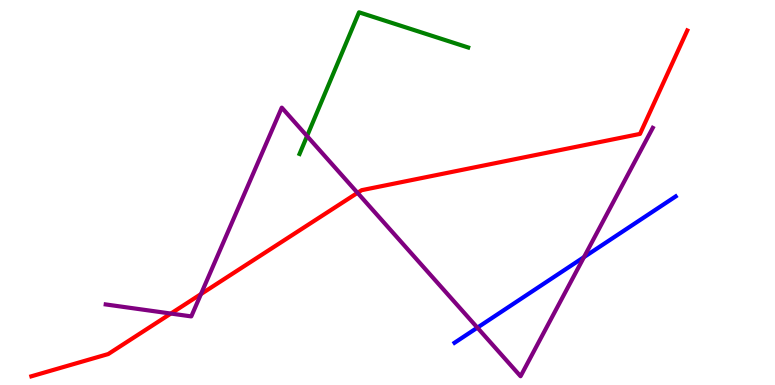[{'lines': ['blue', 'red'], 'intersections': []}, {'lines': ['green', 'red'], 'intersections': []}, {'lines': ['purple', 'red'], 'intersections': [{'x': 2.2, 'y': 1.86}, {'x': 2.59, 'y': 2.36}, {'x': 4.61, 'y': 4.99}]}, {'lines': ['blue', 'green'], 'intersections': []}, {'lines': ['blue', 'purple'], 'intersections': [{'x': 6.16, 'y': 1.49}, {'x': 7.54, 'y': 3.32}]}, {'lines': ['green', 'purple'], 'intersections': [{'x': 3.96, 'y': 6.47}]}]